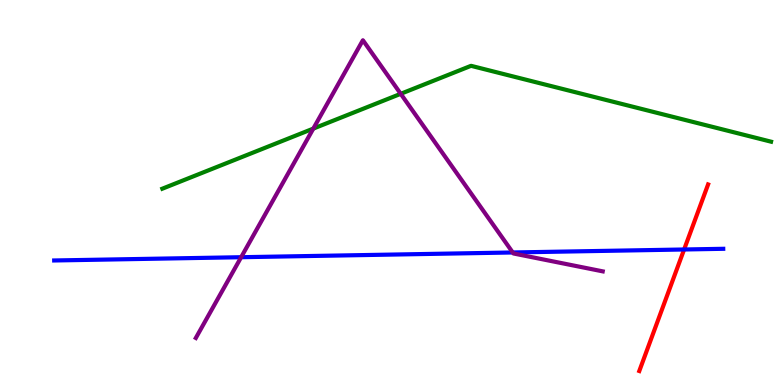[{'lines': ['blue', 'red'], 'intersections': [{'x': 8.83, 'y': 3.52}]}, {'lines': ['green', 'red'], 'intersections': []}, {'lines': ['purple', 'red'], 'intersections': []}, {'lines': ['blue', 'green'], 'intersections': []}, {'lines': ['blue', 'purple'], 'intersections': [{'x': 3.11, 'y': 3.32}, {'x': 6.62, 'y': 3.44}]}, {'lines': ['green', 'purple'], 'intersections': [{'x': 4.04, 'y': 6.66}, {'x': 5.17, 'y': 7.56}]}]